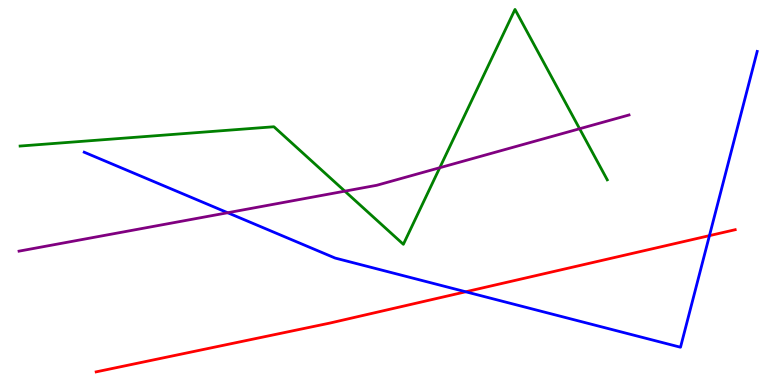[{'lines': ['blue', 'red'], 'intersections': [{'x': 6.01, 'y': 2.42}, {'x': 9.15, 'y': 3.88}]}, {'lines': ['green', 'red'], 'intersections': []}, {'lines': ['purple', 'red'], 'intersections': []}, {'lines': ['blue', 'green'], 'intersections': []}, {'lines': ['blue', 'purple'], 'intersections': [{'x': 2.94, 'y': 4.47}]}, {'lines': ['green', 'purple'], 'intersections': [{'x': 4.45, 'y': 5.03}, {'x': 5.67, 'y': 5.64}, {'x': 7.48, 'y': 6.66}]}]